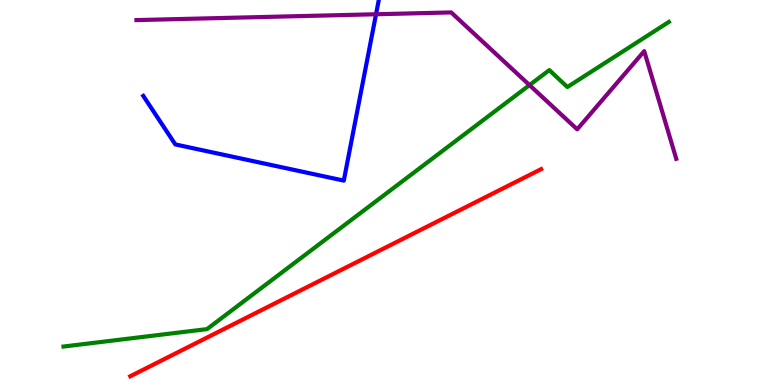[{'lines': ['blue', 'red'], 'intersections': []}, {'lines': ['green', 'red'], 'intersections': []}, {'lines': ['purple', 'red'], 'intersections': []}, {'lines': ['blue', 'green'], 'intersections': []}, {'lines': ['blue', 'purple'], 'intersections': [{'x': 4.85, 'y': 9.63}]}, {'lines': ['green', 'purple'], 'intersections': [{'x': 6.83, 'y': 7.79}]}]